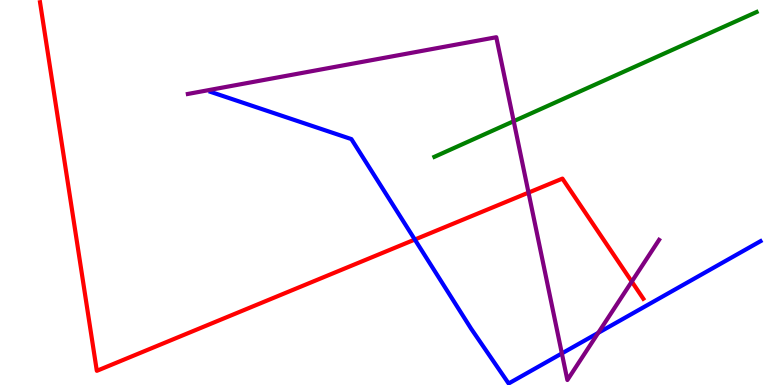[{'lines': ['blue', 'red'], 'intersections': [{'x': 5.35, 'y': 3.78}]}, {'lines': ['green', 'red'], 'intersections': []}, {'lines': ['purple', 'red'], 'intersections': [{'x': 6.82, 'y': 5.0}, {'x': 8.15, 'y': 2.69}]}, {'lines': ['blue', 'green'], 'intersections': []}, {'lines': ['blue', 'purple'], 'intersections': [{'x': 7.25, 'y': 0.82}, {'x': 7.72, 'y': 1.35}]}, {'lines': ['green', 'purple'], 'intersections': [{'x': 6.63, 'y': 6.85}]}]